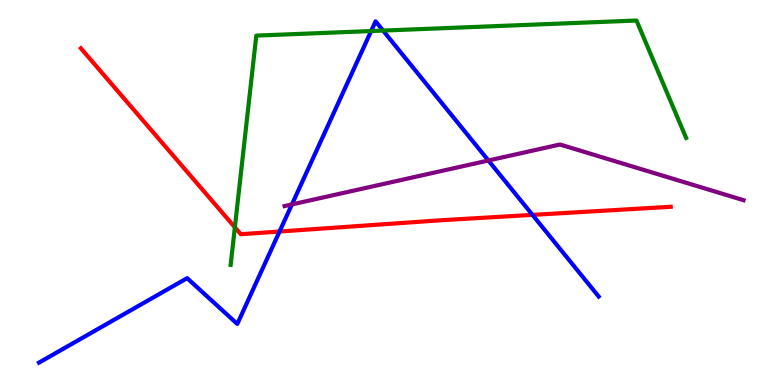[{'lines': ['blue', 'red'], 'intersections': [{'x': 3.61, 'y': 3.99}, {'x': 6.87, 'y': 4.42}]}, {'lines': ['green', 'red'], 'intersections': [{'x': 3.03, 'y': 4.1}]}, {'lines': ['purple', 'red'], 'intersections': []}, {'lines': ['blue', 'green'], 'intersections': [{'x': 4.79, 'y': 9.19}, {'x': 4.94, 'y': 9.21}]}, {'lines': ['blue', 'purple'], 'intersections': [{'x': 3.77, 'y': 4.69}, {'x': 6.3, 'y': 5.83}]}, {'lines': ['green', 'purple'], 'intersections': []}]